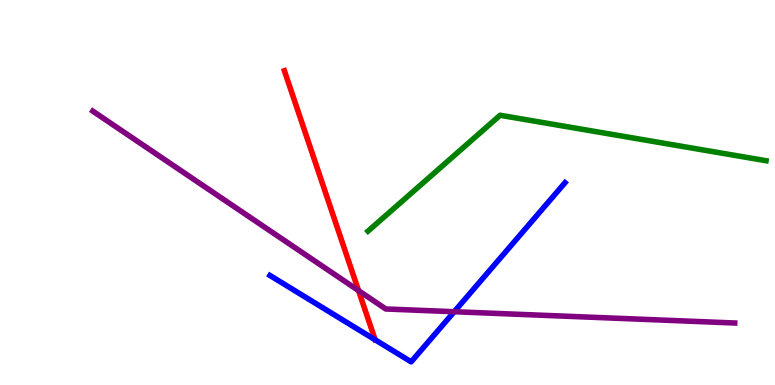[{'lines': ['blue', 'red'], 'intersections': []}, {'lines': ['green', 'red'], 'intersections': []}, {'lines': ['purple', 'red'], 'intersections': [{'x': 4.63, 'y': 2.45}]}, {'lines': ['blue', 'green'], 'intersections': []}, {'lines': ['blue', 'purple'], 'intersections': [{'x': 5.86, 'y': 1.9}]}, {'lines': ['green', 'purple'], 'intersections': []}]